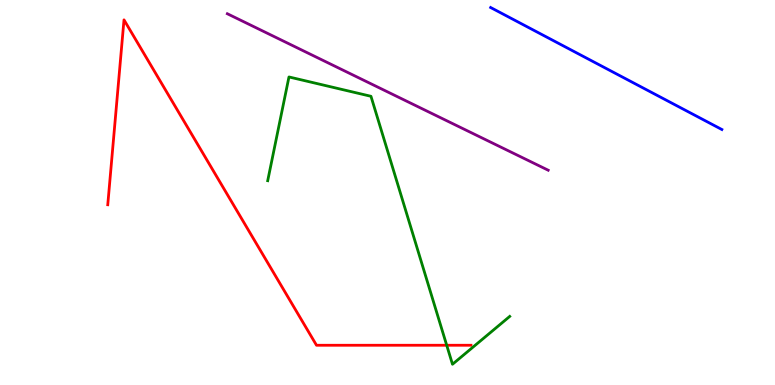[{'lines': ['blue', 'red'], 'intersections': []}, {'lines': ['green', 'red'], 'intersections': [{'x': 5.76, 'y': 1.03}]}, {'lines': ['purple', 'red'], 'intersections': []}, {'lines': ['blue', 'green'], 'intersections': []}, {'lines': ['blue', 'purple'], 'intersections': []}, {'lines': ['green', 'purple'], 'intersections': []}]